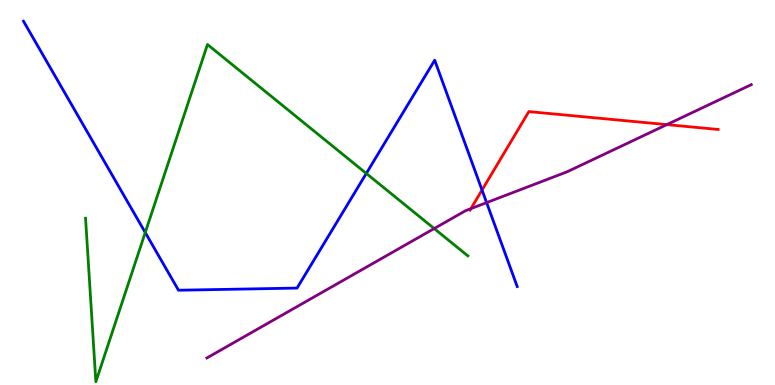[{'lines': ['blue', 'red'], 'intersections': [{'x': 6.22, 'y': 5.06}]}, {'lines': ['green', 'red'], 'intersections': []}, {'lines': ['purple', 'red'], 'intersections': [{'x': 6.08, 'y': 4.58}, {'x': 8.6, 'y': 6.76}]}, {'lines': ['blue', 'green'], 'intersections': [{'x': 1.87, 'y': 3.96}, {'x': 4.73, 'y': 5.49}]}, {'lines': ['blue', 'purple'], 'intersections': [{'x': 6.28, 'y': 4.74}]}, {'lines': ['green', 'purple'], 'intersections': [{'x': 5.6, 'y': 4.06}]}]